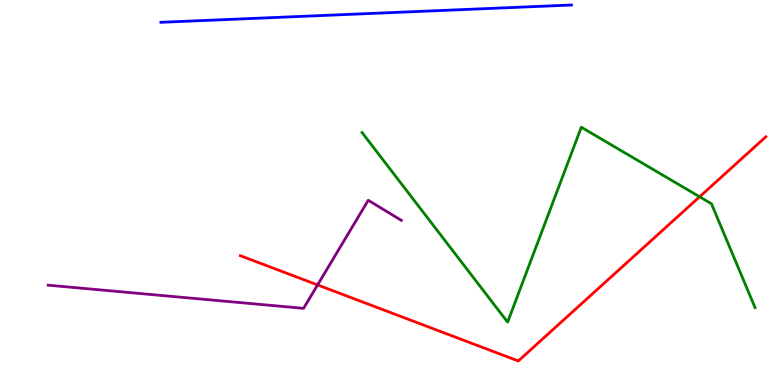[{'lines': ['blue', 'red'], 'intersections': []}, {'lines': ['green', 'red'], 'intersections': [{'x': 9.03, 'y': 4.89}]}, {'lines': ['purple', 'red'], 'intersections': [{'x': 4.1, 'y': 2.6}]}, {'lines': ['blue', 'green'], 'intersections': []}, {'lines': ['blue', 'purple'], 'intersections': []}, {'lines': ['green', 'purple'], 'intersections': []}]